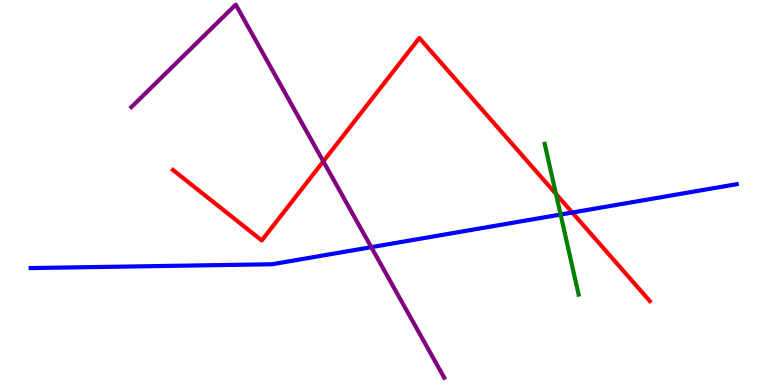[{'lines': ['blue', 'red'], 'intersections': [{'x': 7.38, 'y': 4.48}]}, {'lines': ['green', 'red'], 'intersections': [{'x': 7.17, 'y': 4.96}]}, {'lines': ['purple', 'red'], 'intersections': [{'x': 4.17, 'y': 5.81}]}, {'lines': ['blue', 'green'], 'intersections': [{'x': 7.23, 'y': 4.43}]}, {'lines': ['blue', 'purple'], 'intersections': [{'x': 4.79, 'y': 3.58}]}, {'lines': ['green', 'purple'], 'intersections': []}]